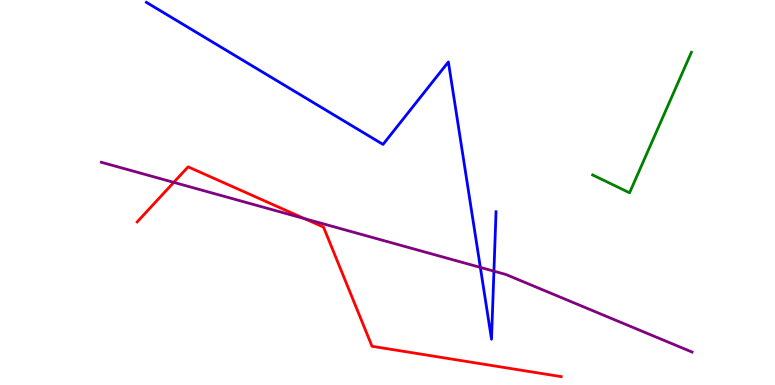[{'lines': ['blue', 'red'], 'intersections': []}, {'lines': ['green', 'red'], 'intersections': []}, {'lines': ['purple', 'red'], 'intersections': [{'x': 2.24, 'y': 5.26}, {'x': 3.93, 'y': 4.32}]}, {'lines': ['blue', 'green'], 'intersections': []}, {'lines': ['blue', 'purple'], 'intersections': [{'x': 6.2, 'y': 3.05}, {'x': 6.37, 'y': 2.96}]}, {'lines': ['green', 'purple'], 'intersections': []}]